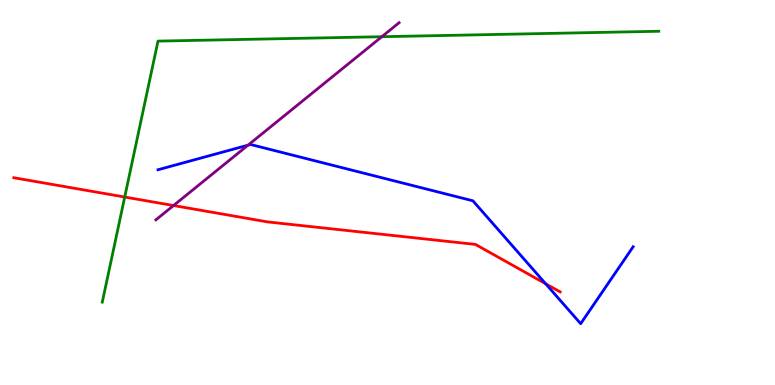[{'lines': ['blue', 'red'], 'intersections': [{'x': 7.04, 'y': 2.63}]}, {'lines': ['green', 'red'], 'intersections': [{'x': 1.61, 'y': 4.88}]}, {'lines': ['purple', 'red'], 'intersections': [{'x': 2.24, 'y': 4.66}]}, {'lines': ['blue', 'green'], 'intersections': []}, {'lines': ['blue', 'purple'], 'intersections': [{'x': 3.2, 'y': 6.23}]}, {'lines': ['green', 'purple'], 'intersections': [{'x': 4.93, 'y': 9.05}]}]